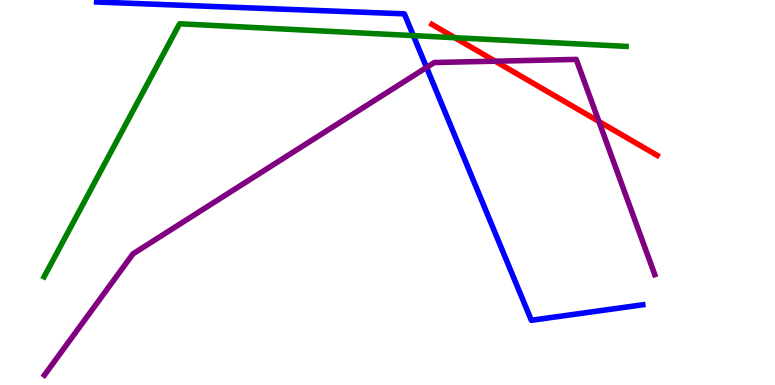[{'lines': ['blue', 'red'], 'intersections': []}, {'lines': ['green', 'red'], 'intersections': [{'x': 5.87, 'y': 9.02}]}, {'lines': ['purple', 'red'], 'intersections': [{'x': 6.39, 'y': 8.41}, {'x': 7.73, 'y': 6.84}]}, {'lines': ['blue', 'green'], 'intersections': [{'x': 5.33, 'y': 9.08}]}, {'lines': ['blue', 'purple'], 'intersections': [{'x': 5.5, 'y': 8.25}]}, {'lines': ['green', 'purple'], 'intersections': []}]